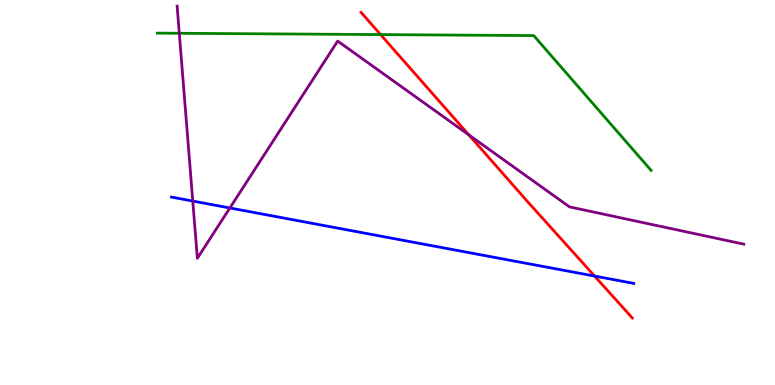[{'lines': ['blue', 'red'], 'intersections': [{'x': 7.67, 'y': 2.83}]}, {'lines': ['green', 'red'], 'intersections': [{'x': 4.91, 'y': 9.1}]}, {'lines': ['purple', 'red'], 'intersections': [{'x': 6.05, 'y': 6.5}]}, {'lines': ['blue', 'green'], 'intersections': []}, {'lines': ['blue', 'purple'], 'intersections': [{'x': 2.49, 'y': 4.78}, {'x': 2.97, 'y': 4.6}]}, {'lines': ['green', 'purple'], 'intersections': [{'x': 2.31, 'y': 9.14}]}]